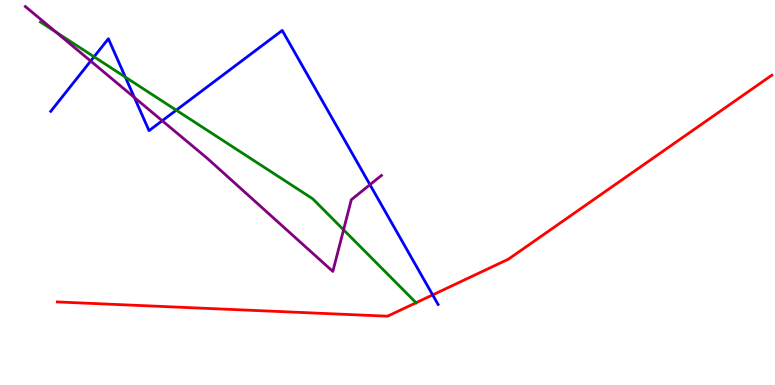[{'lines': ['blue', 'red'], 'intersections': [{'x': 5.58, 'y': 2.34}]}, {'lines': ['green', 'red'], 'intersections': [{'x': 5.37, 'y': 2.14}]}, {'lines': ['purple', 'red'], 'intersections': []}, {'lines': ['blue', 'green'], 'intersections': [{'x': 1.21, 'y': 8.52}, {'x': 1.62, 'y': 8.0}, {'x': 2.27, 'y': 7.14}]}, {'lines': ['blue', 'purple'], 'intersections': [{'x': 1.17, 'y': 8.41}, {'x': 1.73, 'y': 7.47}, {'x': 2.09, 'y': 6.86}, {'x': 4.77, 'y': 5.2}]}, {'lines': ['green', 'purple'], 'intersections': [{'x': 0.721, 'y': 9.17}, {'x': 4.43, 'y': 4.03}]}]